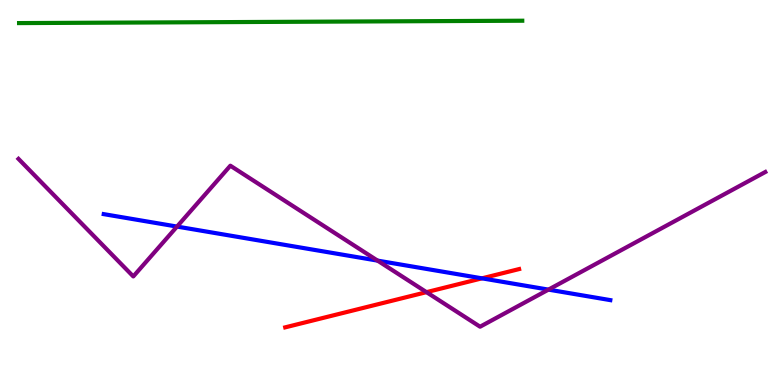[{'lines': ['blue', 'red'], 'intersections': [{'x': 6.22, 'y': 2.77}]}, {'lines': ['green', 'red'], 'intersections': []}, {'lines': ['purple', 'red'], 'intersections': [{'x': 5.5, 'y': 2.41}]}, {'lines': ['blue', 'green'], 'intersections': []}, {'lines': ['blue', 'purple'], 'intersections': [{'x': 2.28, 'y': 4.12}, {'x': 4.87, 'y': 3.23}, {'x': 7.08, 'y': 2.48}]}, {'lines': ['green', 'purple'], 'intersections': []}]